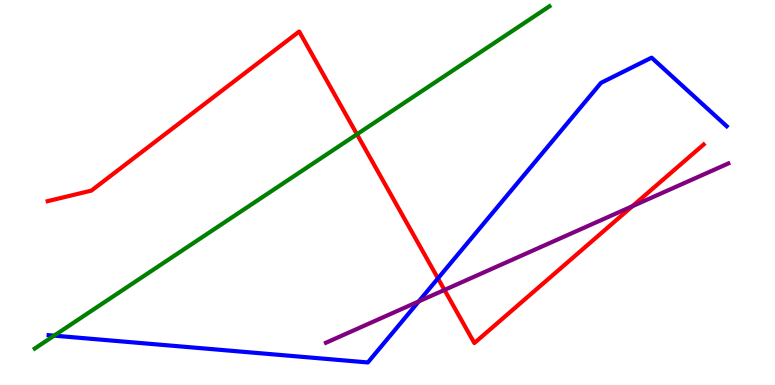[{'lines': ['blue', 'red'], 'intersections': [{'x': 5.65, 'y': 2.77}]}, {'lines': ['green', 'red'], 'intersections': [{'x': 4.61, 'y': 6.51}]}, {'lines': ['purple', 'red'], 'intersections': [{'x': 5.74, 'y': 2.47}, {'x': 8.16, 'y': 4.64}]}, {'lines': ['blue', 'green'], 'intersections': [{'x': 0.699, 'y': 1.28}]}, {'lines': ['blue', 'purple'], 'intersections': [{'x': 5.4, 'y': 2.17}]}, {'lines': ['green', 'purple'], 'intersections': []}]